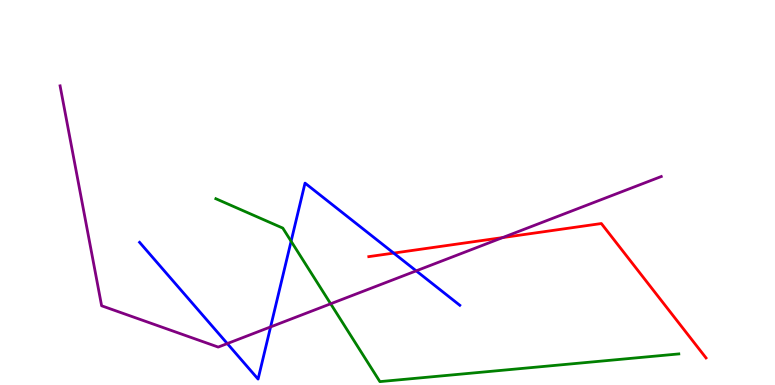[{'lines': ['blue', 'red'], 'intersections': [{'x': 5.08, 'y': 3.43}]}, {'lines': ['green', 'red'], 'intersections': []}, {'lines': ['purple', 'red'], 'intersections': [{'x': 6.49, 'y': 3.83}]}, {'lines': ['blue', 'green'], 'intersections': [{'x': 3.76, 'y': 3.73}]}, {'lines': ['blue', 'purple'], 'intersections': [{'x': 2.93, 'y': 1.08}, {'x': 3.49, 'y': 1.51}, {'x': 5.37, 'y': 2.96}]}, {'lines': ['green', 'purple'], 'intersections': [{'x': 4.27, 'y': 2.11}]}]